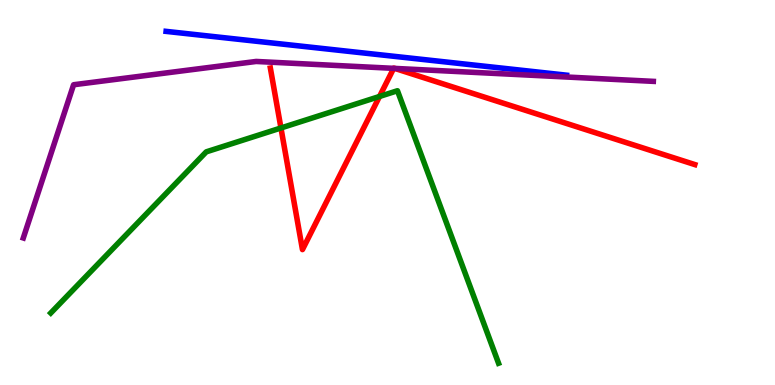[{'lines': ['blue', 'red'], 'intersections': []}, {'lines': ['green', 'red'], 'intersections': [{'x': 3.63, 'y': 6.68}, {'x': 4.9, 'y': 7.49}]}, {'lines': ['purple', 'red'], 'intersections': [{'x': 5.08, 'y': 8.22}, {'x': 5.09, 'y': 8.22}]}, {'lines': ['blue', 'green'], 'intersections': []}, {'lines': ['blue', 'purple'], 'intersections': []}, {'lines': ['green', 'purple'], 'intersections': []}]